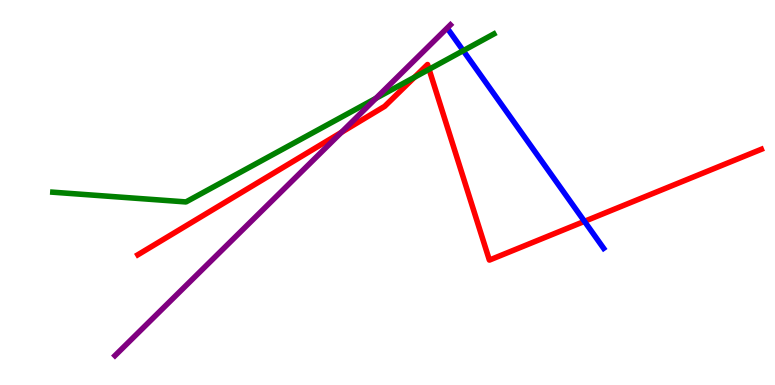[{'lines': ['blue', 'red'], 'intersections': [{'x': 7.54, 'y': 4.25}]}, {'lines': ['green', 'red'], 'intersections': [{'x': 5.35, 'y': 7.99}, {'x': 5.54, 'y': 8.2}]}, {'lines': ['purple', 'red'], 'intersections': [{'x': 4.4, 'y': 6.56}]}, {'lines': ['blue', 'green'], 'intersections': [{'x': 5.98, 'y': 8.68}]}, {'lines': ['blue', 'purple'], 'intersections': []}, {'lines': ['green', 'purple'], 'intersections': [{'x': 4.85, 'y': 7.45}]}]